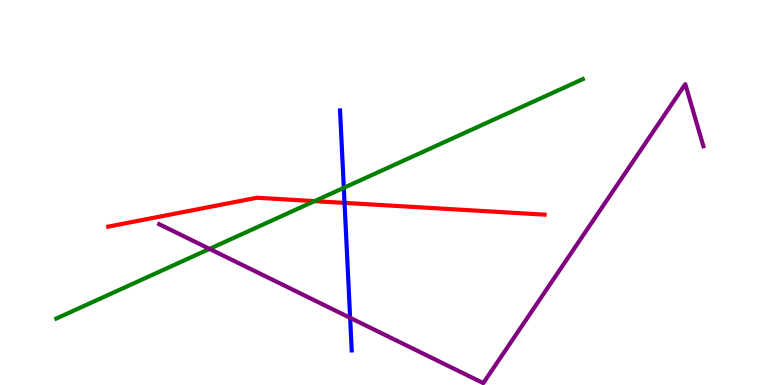[{'lines': ['blue', 'red'], 'intersections': [{'x': 4.45, 'y': 4.73}]}, {'lines': ['green', 'red'], 'intersections': [{'x': 4.06, 'y': 4.78}]}, {'lines': ['purple', 'red'], 'intersections': []}, {'lines': ['blue', 'green'], 'intersections': [{'x': 4.44, 'y': 5.12}]}, {'lines': ['blue', 'purple'], 'intersections': [{'x': 4.52, 'y': 1.75}]}, {'lines': ['green', 'purple'], 'intersections': [{'x': 2.7, 'y': 3.54}]}]